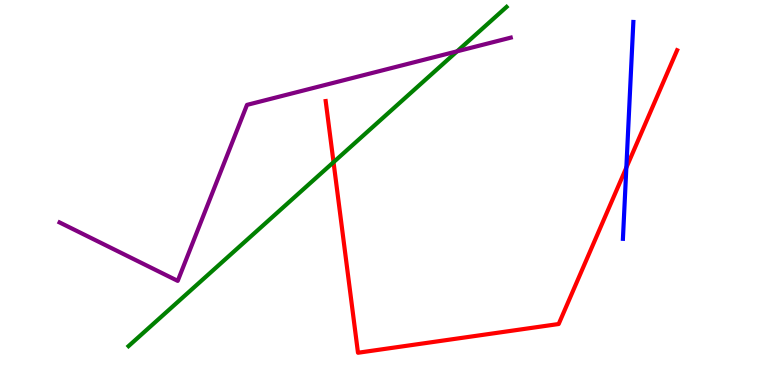[{'lines': ['blue', 'red'], 'intersections': [{'x': 8.08, 'y': 5.65}]}, {'lines': ['green', 'red'], 'intersections': [{'x': 4.3, 'y': 5.79}]}, {'lines': ['purple', 'red'], 'intersections': []}, {'lines': ['blue', 'green'], 'intersections': []}, {'lines': ['blue', 'purple'], 'intersections': []}, {'lines': ['green', 'purple'], 'intersections': [{'x': 5.9, 'y': 8.67}]}]